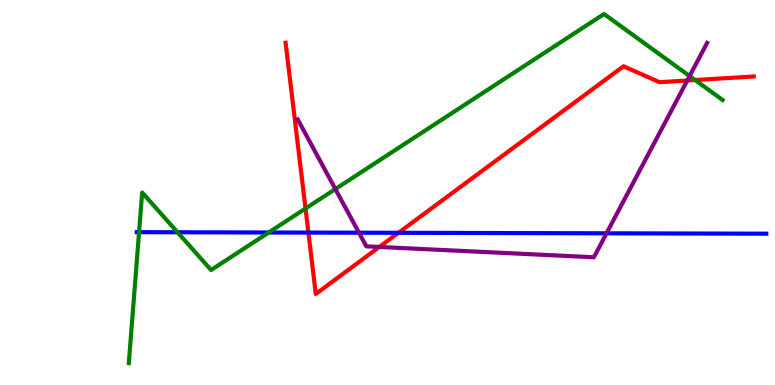[{'lines': ['blue', 'red'], 'intersections': [{'x': 3.98, 'y': 3.96}, {'x': 5.14, 'y': 3.95}]}, {'lines': ['green', 'red'], 'intersections': [{'x': 3.94, 'y': 4.58}, {'x': 8.97, 'y': 7.92}]}, {'lines': ['purple', 'red'], 'intersections': [{'x': 4.89, 'y': 3.59}, {'x': 8.87, 'y': 7.91}]}, {'lines': ['blue', 'green'], 'intersections': [{'x': 1.79, 'y': 3.97}, {'x': 2.29, 'y': 3.97}, {'x': 3.47, 'y': 3.96}]}, {'lines': ['blue', 'purple'], 'intersections': [{'x': 4.63, 'y': 3.96}, {'x': 7.83, 'y': 3.94}]}, {'lines': ['green', 'purple'], 'intersections': [{'x': 4.33, 'y': 5.09}, {'x': 8.9, 'y': 8.02}]}]